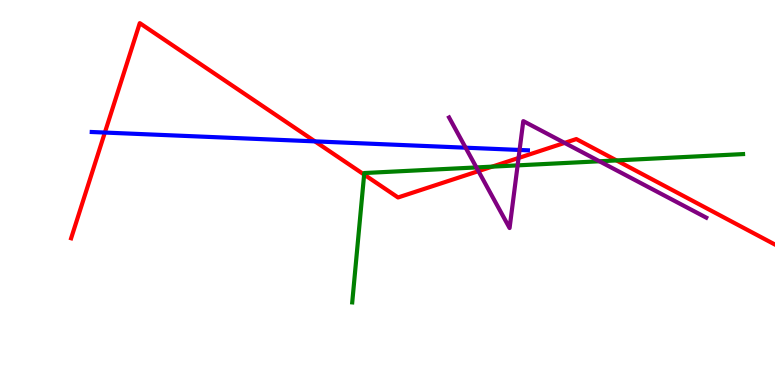[{'lines': ['blue', 'red'], 'intersections': [{'x': 1.35, 'y': 6.56}, {'x': 4.06, 'y': 6.33}]}, {'lines': ['green', 'red'], 'intersections': [{'x': 4.7, 'y': 5.47}, {'x': 6.35, 'y': 5.67}, {'x': 7.96, 'y': 5.83}]}, {'lines': ['purple', 'red'], 'intersections': [{'x': 6.17, 'y': 5.56}, {'x': 6.69, 'y': 5.9}, {'x': 7.29, 'y': 6.29}]}, {'lines': ['blue', 'green'], 'intersections': []}, {'lines': ['blue', 'purple'], 'intersections': [{'x': 6.01, 'y': 6.16}, {'x': 6.7, 'y': 6.1}]}, {'lines': ['green', 'purple'], 'intersections': [{'x': 6.15, 'y': 5.65}, {'x': 6.68, 'y': 5.7}, {'x': 7.73, 'y': 5.81}]}]